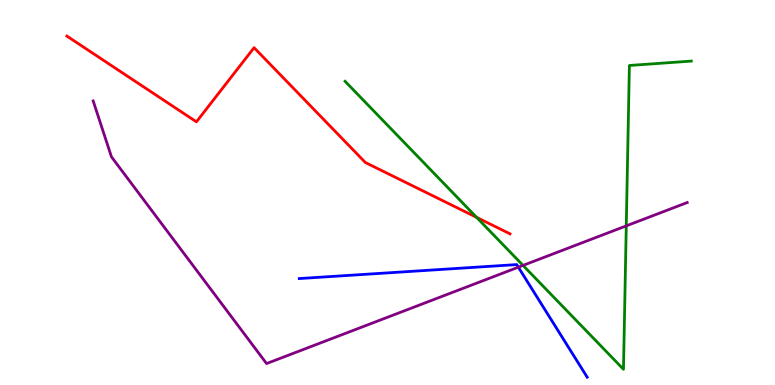[{'lines': ['blue', 'red'], 'intersections': []}, {'lines': ['green', 'red'], 'intersections': [{'x': 6.15, 'y': 4.35}]}, {'lines': ['purple', 'red'], 'intersections': []}, {'lines': ['blue', 'green'], 'intersections': []}, {'lines': ['blue', 'purple'], 'intersections': [{'x': 6.69, 'y': 3.06}]}, {'lines': ['green', 'purple'], 'intersections': [{'x': 6.75, 'y': 3.11}, {'x': 8.08, 'y': 4.13}]}]